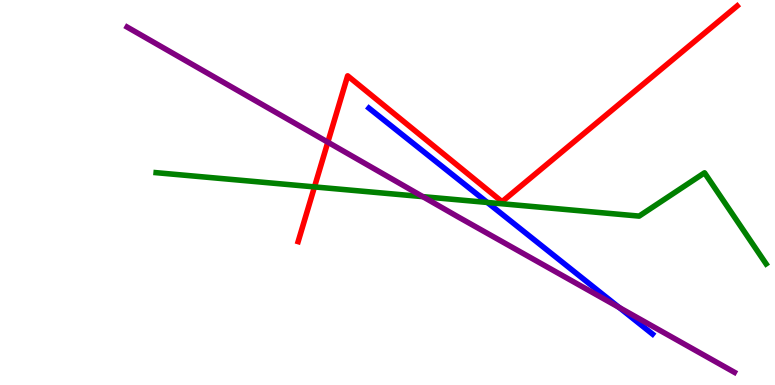[{'lines': ['blue', 'red'], 'intersections': []}, {'lines': ['green', 'red'], 'intersections': [{'x': 4.06, 'y': 5.15}]}, {'lines': ['purple', 'red'], 'intersections': [{'x': 4.23, 'y': 6.31}]}, {'lines': ['blue', 'green'], 'intersections': [{'x': 6.29, 'y': 4.74}]}, {'lines': ['blue', 'purple'], 'intersections': [{'x': 7.99, 'y': 2.02}]}, {'lines': ['green', 'purple'], 'intersections': [{'x': 5.46, 'y': 4.89}]}]